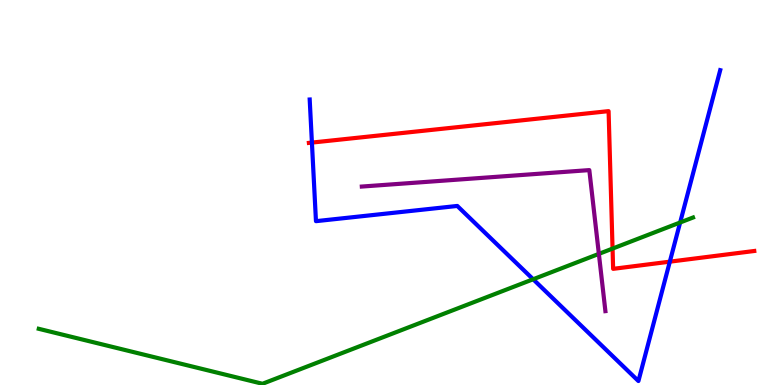[{'lines': ['blue', 'red'], 'intersections': [{'x': 4.02, 'y': 6.3}, {'x': 8.64, 'y': 3.2}]}, {'lines': ['green', 'red'], 'intersections': [{'x': 7.9, 'y': 3.54}]}, {'lines': ['purple', 'red'], 'intersections': []}, {'lines': ['blue', 'green'], 'intersections': [{'x': 6.88, 'y': 2.75}, {'x': 8.78, 'y': 4.22}]}, {'lines': ['blue', 'purple'], 'intersections': []}, {'lines': ['green', 'purple'], 'intersections': [{'x': 7.73, 'y': 3.41}]}]